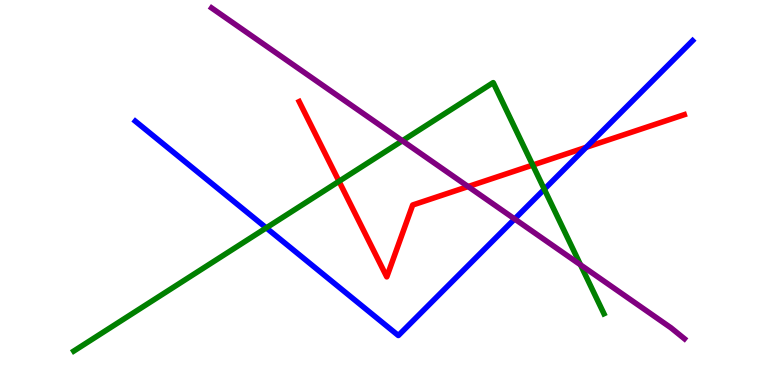[{'lines': ['blue', 'red'], 'intersections': [{'x': 7.56, 'y': 6.17}]}, {'lines': ['green', 'red'], 'intersections': [{'x': 4.37, 'y': 5.29}, {'x': 6.87, 'y': 5.71}]}, {'lines': ['purple', 'red'], 'intersections': [{'x': 6.04, 'y': 5.15}]}, {'lines': ['blue', 'green'], 'intersections': [{'x': 3.44, 'y': 4.08}, {'x': 7.02, 'y': 5.08}]}, {'lines': ['blue', 'purple'], 'intersections': [{'x': 6.64, 'y': 4.31}]}, {'lines': ['green', 'purple'], 'intersections': [{'x': 5.19, 'y': 6.34}, {'x': 7.49, 'y': 3.12}]}]